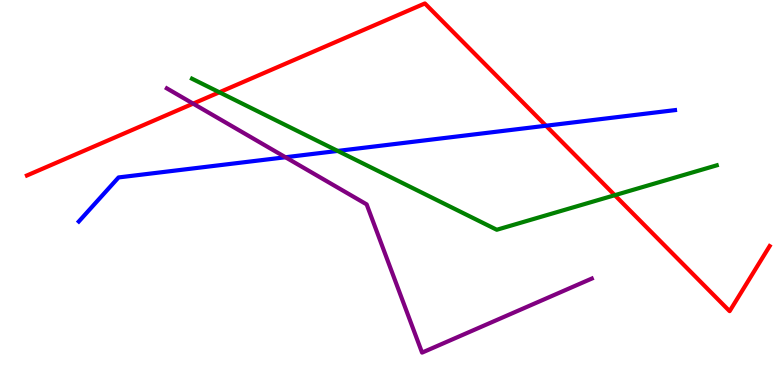[{'lines': ['blue', 'red'], 'intersections': [{'x': 7.05, 'y': 6.73}]}, {'lines': ['green', 'red'], 'intersections': [{'x': 2.83, 'y': 7.6}, {'x': 7.93, 'y': 4.93}]}, {'lines': ['purple', 'red'], 'intersections': [{'x': 2.49, 'y': 7.31}]}, {'lines': ['blue', 'green'], 'intersections': [{'x': 4.36, 'y': 6.08}]}, {'lines': ['blue', 'purple'], 'intersections': [{'x': 3.68, 'y': 5.92}]}, {'lines': ['green', 'purple'], 'intersections': []}]